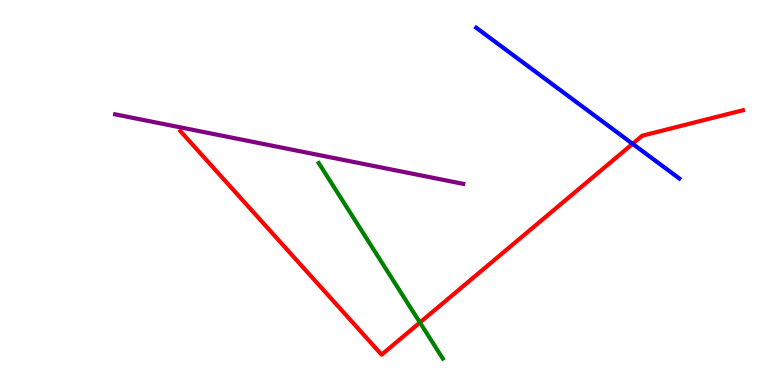[{'lines': ['blue', 'red'], 'intersections': [{'x': 8.16, 'y': 6.26}]}, {'lines': ['green', 'red'], 'intersections': [{'x': 5.42, 'y': 1.62}]}, {'lines': ['purple', 'red'], 'intersections': []}, {'lines': ['blue', 'green'], 'intersections': []}, {'lines': ['blue', 'purple'], 'intersections': []}, {'lines': ['green', 'purple'], 'intersections': []}]